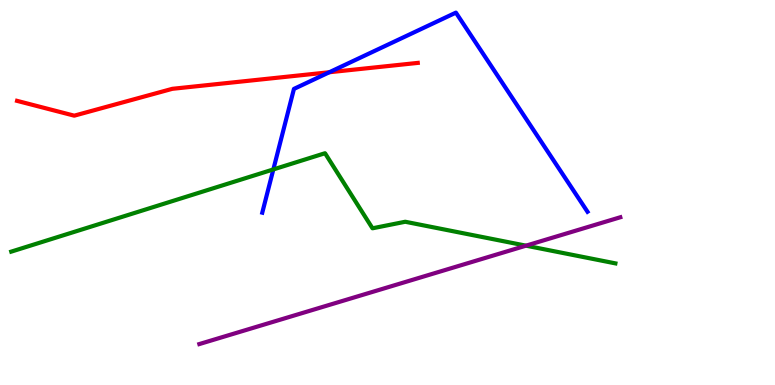[{'lines': ['blue', 'red'], 'intersections': [{'x': 4.25, 'y': 8.12}]}, {'lines': ['green', 'red'], 'intersections': []}, {'lines': ['purple', 'red'], 'intersections': []}, {'lines': ['blue', 'green'], 'intersections': [{'x': 3.53, 'y': 5.6}]}, {'lines': ['blue', 'purple'], 'intersections': []}, {'lines': ['green', 'purple'], 'intersections': [{'x': 6.79, 'y': 3.62}]}]